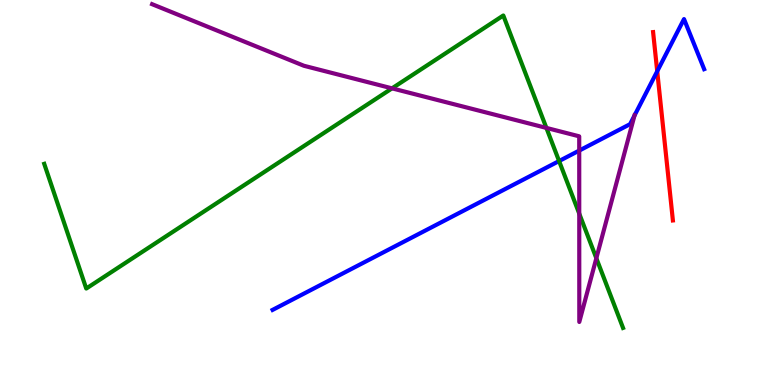[{'lines': ['blue', 'red'], 'intersections': [{'x': 8.48, 'y': 8.15}]}, {'lines': ['green', 'red'], 'intersections': []}, {'lines': ['purple', 'red'], 'intersections': []}, {'lines': ['blue', 'green'], 'intersections': [{'x': 7.21, 'y': 5.82}]}, {'lines': ['blue', 'purple'], 'intersections': [{'x': 7.47, 'y': 6.09}, {'x': 8.19, 'y': 7.0}]}, {'lines': ['green', 'purple'], 'intersections': [{'x': 5.06, 'y': 7.71}, {'x': 7.05, 'y': 6.68}, {'x': 7.47, 'y': 4.45}, {'x': 7.69, 'y': 3.29}]}]